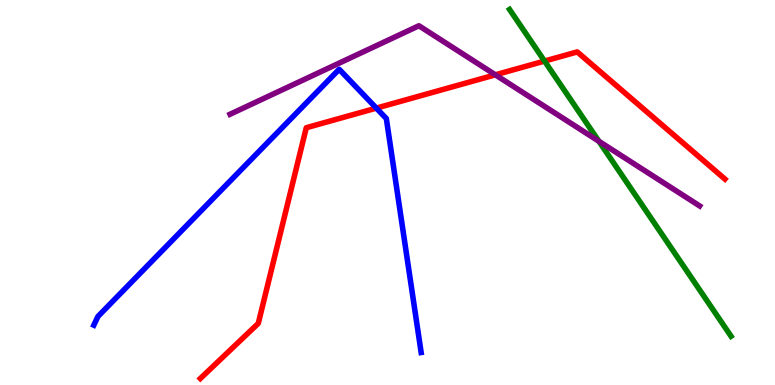[{'lines': ['blue', 'red'], 'intersections': [{'x': 4.86, 'y': 7.19}]}, {'lines': ['green', 'red'], 'intersections': [{'x': 7.03, 'y': 8.41}]}, {'lines': ['purple', 'red'], 'intersections': [{'x': 6.39, 'y': 8.06}]}, {'lines': ['blue', 'green'], 'intersections': []}, {'lines': ['blue', 'purple'], 'intersections': []}, {'lines': ['green', 'purple'], 'intersections': [{'x': 7.73, 'y': 6.33}]}]